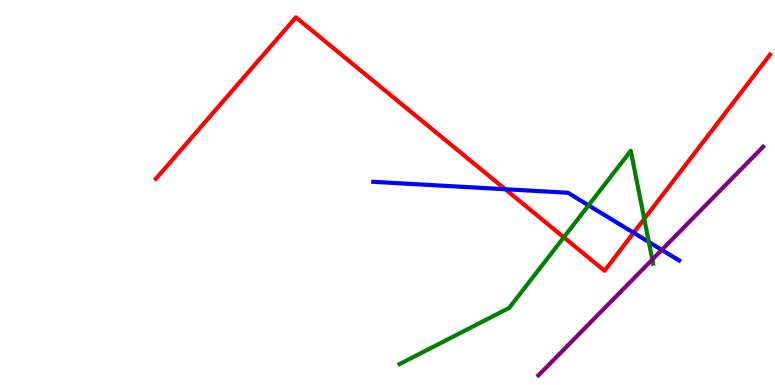[{'lines': ['blue', 'red'], 'intersections': [{'x': 6.52, 'y': 5.09}, {'x': 8.18, 'y': 3.95}]}, {'lines': ['green', 'red'], 'intersections': [{'x': 7.27, 'y': 3.84}, {'x': 8.31, 'y': 4.31}]}, {'lines': ['purple', 'red'], 'intersections': []}, {'lines': ['blue', 'green'], 'intersections': [{'x': 7.59, 'y': 4.67}, {'x': 8.37, 'y': 3.71}]}, {'lines': ['blue', 'purple'], 'intersections': [{'x': 8.54, 'y': 3.51}]}, {'lines': ['green', 'purple'], 'intersections': [{'x': 8.42, 'y': 3.26}]}]